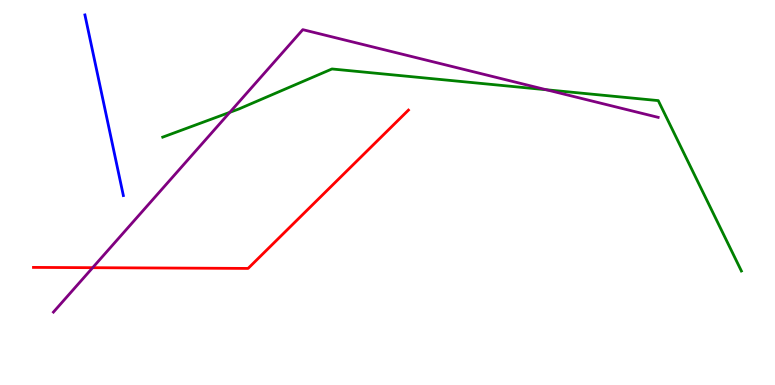[{'lines': ['blue', 'red'], 'intersections': []}, {'lines': ['green', 'red'], 'intersections': []}, {'lines': ['purple', 'red'], 'intersections': [{'x': 1.2, 'y': 3.05}]}, {'lines': ['blue', 'green'], 'intersections': []}, {'lines': ['blue', 'purple'], 'intersections': []}, {'lines': ['green', 'purple'], 'intersections': [{'x': 2.97, 'y': 7.08}, {'x': 7.05, 'y': 7.67}]}]